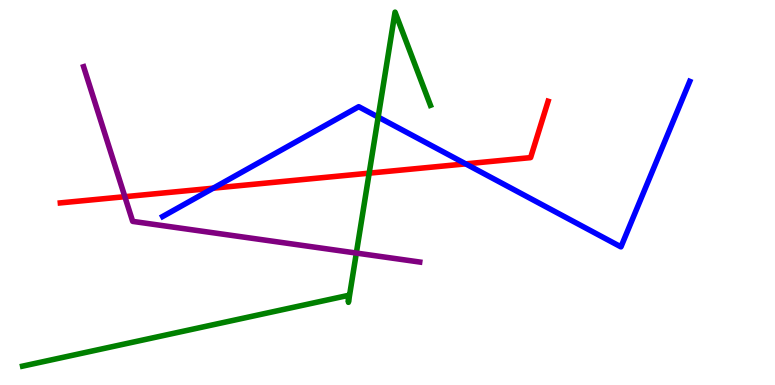[{'lines': ['blue', 'red'], 'intersections': [{'x': 2.75, 'y': 5.11}, {'x': 6.01, 'y': 5.74}]}, {'lines': ['green', 'red'], 'intersections': [{'x': 4.76, 'y': 5.5}]}, {'lines': ['purple', 'red'], 'intersections': [{'x': 1.61, 'y': 4.89}]}, {'lines': ['blue', 'green'], 'intersections': [{'x': 4.88, 'y': 6.96}]}, {'lines': ['blue', 'purple'], 'intersections': []}, {'lines': ['green', 'purple'], 'intersections': [{'x': 4.6, 'y': 3.43}]}]